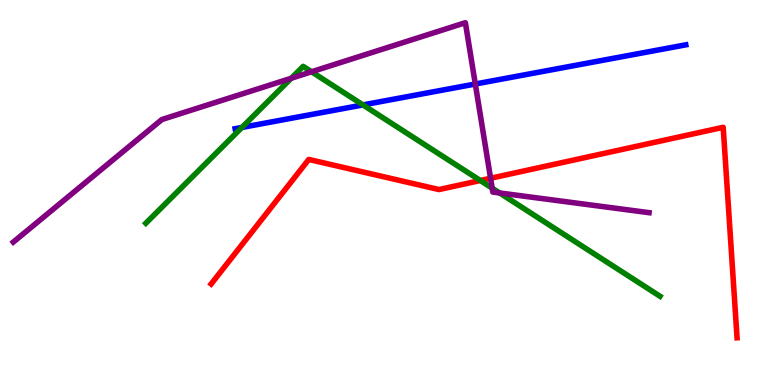[{'lines': ['blue', 'red'], 'intersections': []}, {'lines': ['green', 'red'], 'intersections': [{'x': 6.2, 'y': 5.31}]}, {'lines': ['purple', 'red'], 'intersections': [{'x': 6.33, 'y': 5.37}]}, {'lines': ['blue', 'green'], 'intersections': [{'x': 3.12, 'y': 6.69}, {'x': 4.68, 'y': 7.27}]}, {'lines': ['blue', 'purple'], 'intersections': [{'x': 6.13, 'y': 7.82}]}, {'lines': ['green', 'purple'], 'intersections': [{'x': 3.76, 'y': 7.97}, {'x': 4.02, 'y': 8.14}, {'x': 6.35, 'y': 5.11}, {'x': 6.45, 'y': 4.99}]}]